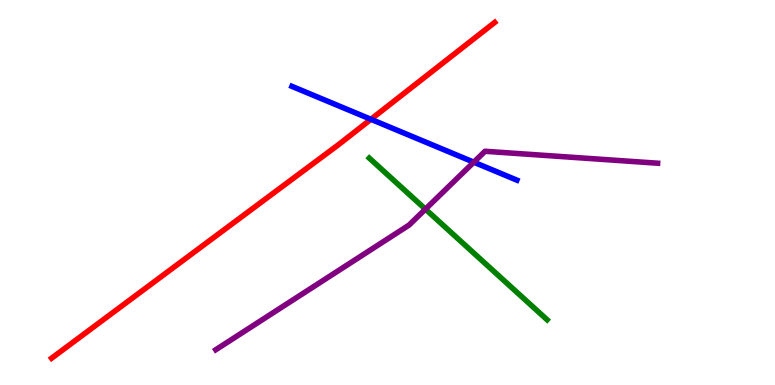[{'lines': ['blue', 'red'], 'intersections': [{'x': 4.79, 'y': 6.9}]}, {'lines': ['green', 'red'], 'intersections': []}, {'lines': ['purple', 'red'], 'intersections': []}, {'lines': ['blue', 'green'], 'intersections': []}, {'lines': ['blue', 'purple'], 'intersections': [{'x': 6.11, 'y': 5.79}]}, {'lines': ['green', 'purple'], 'intersections': [{'x': 5.49, 'y': 4.57}]}]